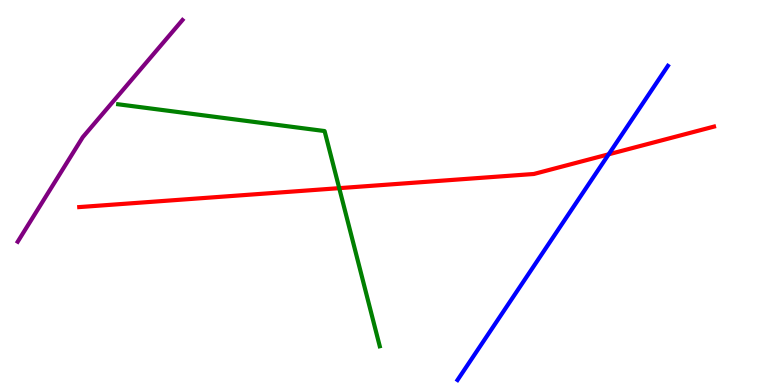[{'lines': ['blue', 'red'], 'intersections': [{'x': 7.85, 'y': 5.99}]}, {'lines': ['green', 'red'], 'intersections': [{'x': 4.38, 'y': 5.11}]}, {'lines': ['purple', 'red'], 'intersections': []}, {'lines': ['blue', 'green'], 'intersections': []}, {'lines': ['blue', 'purple'], 'intersections': []}, {'lines': ['green', 'purple'], 'intersections': []}]